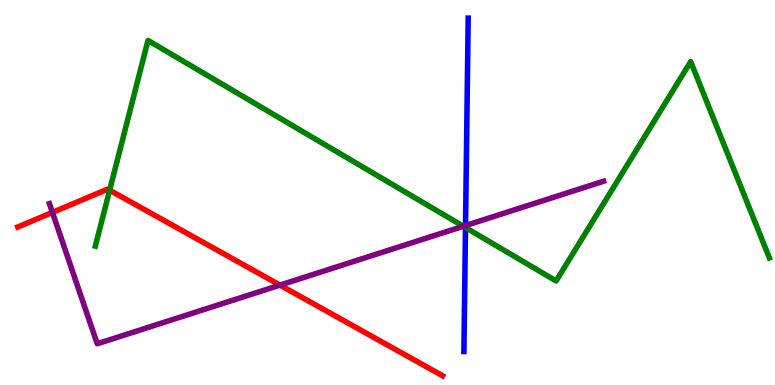[{'lines': ['blue', 'red'], 'intersections': []}, {'lines': ['green', 'red'], 'intersections': [{'x': 1.41, 'y': 5.06}]}, {'lines': ['purple', 'red'], 'intersections': [{'x': 0.676, 'y': 4.48}, {'x': 3.61, 'y': 2.59}]}, {'lines': ['blue', 'green'], 'intersections': [{'x': 6.01, 'y': 4.09}]}, {'lines': ['blue', 'purple'], 'intersections': [{'x': 6.01, 'y': 4.14}]}, {'lines': ['green', 'purple'], 'intersections': [{'x': 5.98, 'y': 4.12}]}]